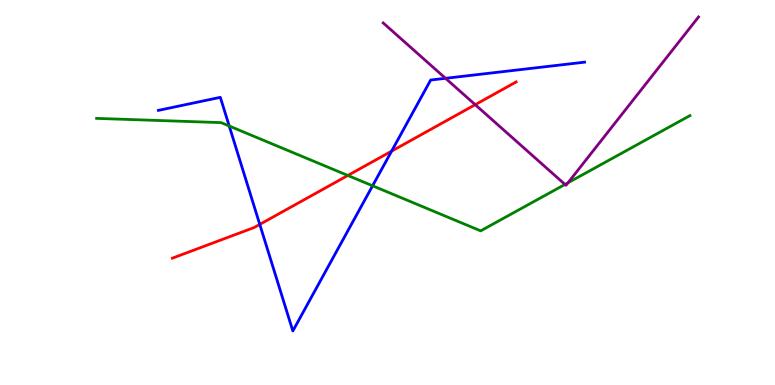[{'lines': ['blue', 'red'], 'intersections': [{'x': 3.35, 'y': 4.17}, {'x': 5.05, 'y': 6.07}]}, {'lines': ['green', 'red'], 'intersections': [{'x': 4.49, 'y': 5.44}]}, {'lines': ['purple', 'red'], 'intersections': [{'x': 6.13, 'y': 7.28}]}, {'lines': ['blue', 'green'], 'intersections': [{'x': 2.96, 'y': 6.73}, {'x': 4.81, 'y': 5.17}]}, {'lines': ['blue', 'purple'], 'intersections': [{'x': 5.75, 'y': 7.97}]}, {'lines': ['green', 'purple'], 'intersections': [{'x': 7.29, 'y': 5.21}, {'x': 7.33, 'y': 5.25}]}]